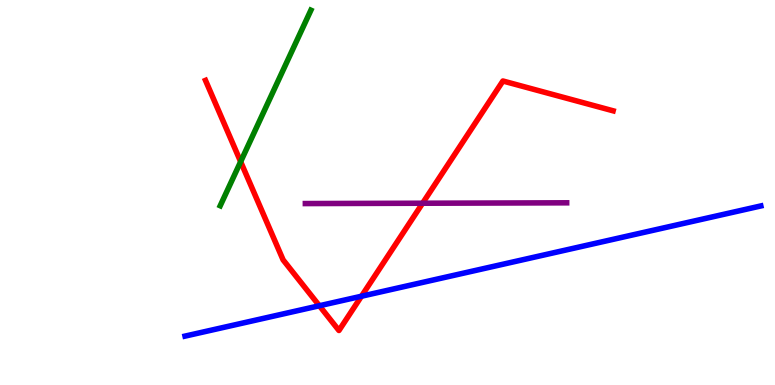[{'lines': ['blue', 'red'], 'intersections': [{'x': 4.12, 'y': 2.06}, {'x': 4.66, 'y': 2.31}]}, {'lines': ['green', 'red'], 'intersections': [{'x': 3.11, 'y': 5.8}]}, {'lines': ['purple', 'red'], 'intersections': [{'x': 5.45, 'y': 4.72}]}, {'lines': ['blue', 'green'], 'intersections': []}, {'lines': ['blue', 'purple'], 'intersections': []}, {'lines': ['green', 'purple'], 'intersections': []}]